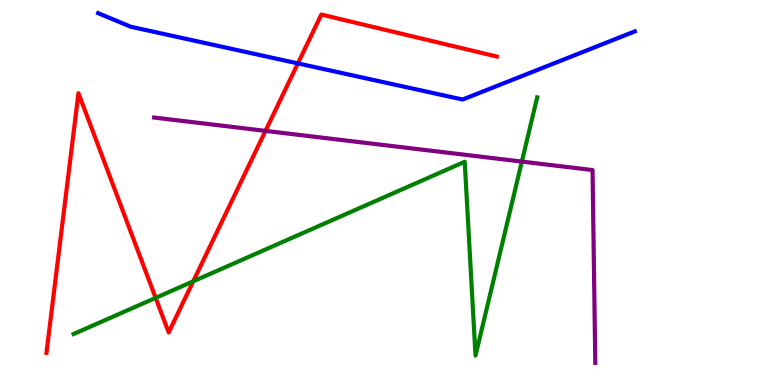[{'lines': ['blue', 'red'], 'intersections': [{'x': 3.84, 'y': 8.35}]}, {'lines': ['green', 'red'], 'intersections': [{'x': 2.01, 'y': 2.26}, {'x': 2.49, 'y': 2.69}]}, {'lines': ['purple', 'red'], 'intersections': [{'x': 3.43, 'y': 6.6}]}, {'lines': ['blue', 'green'], 'intersections': []}, {'lines': ['blue', 'purple'], 'intersections': []}, {'lines': ['green', 'purple'], 'intersections': [{'x': 6.73, 'y': 5.8}]}]